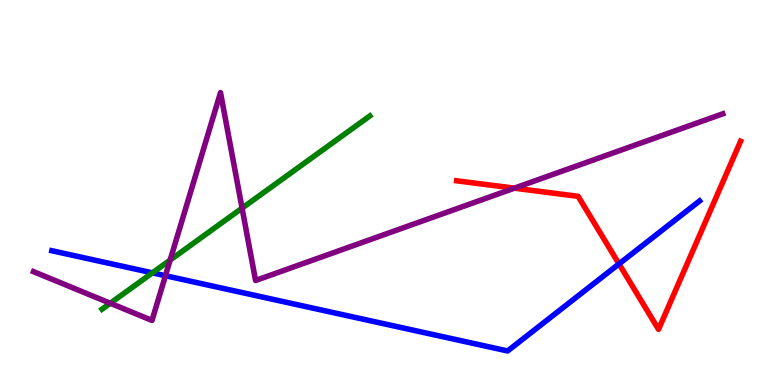[{'lines': ['blue', 'red'], 'intersections': [{'x': 7.99, 'y': 3.14}]}, {'lines': ['green', 'red'], 'intersections': []}, {'lines': ['purple', 'red'], 'intersections': [{'x': 6.64, 'y': 5.11}]}, {'lines': ['blue', 'green'], 'intersections': [{'x': 1.97, 'y': 2.91}]}, {'lines': ['blue', 'purple'], 'intersections': [{'x': 2.13, 'y': 2.84}]}, {'lines': ['green', 'purple'], 'intersections': [{'x': 1.42, 'y': 2.12}, {'x': 2.2, 'y': 3.25}, {'x': 3.12, 'y': 4.59}]}]